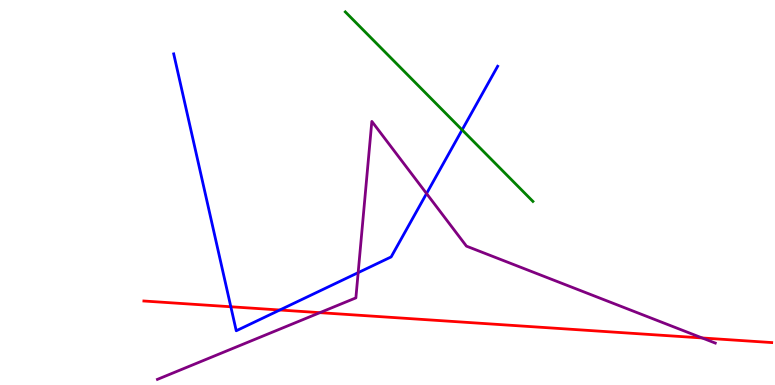[{'lines': ['blue', 'red'], 'intersections': [{'x': 2.98, 'y': 2.03}, {'x': 3.61, 'y': 1.95}]}, {'lines': ['green', 'red'], 'intersections': []}, {'lines': ['purple', 'red'], 'intersections': [{'x': 4.13, 'y': 1.88}, {'x': 9.06, 'y': 1.22}]}, {'lines': ['blue', 'green'], 'intersections': [{'x': 5.96, 'y': 6.63}]}, {'lines': ['blue', 'purple'], 'intersections': [{'x': 4.62, 'y': 2.92}, {'x': 5.5, 'y': 4.97}]}, {'lines': ['green', 'purple'], 'intersections': []}]